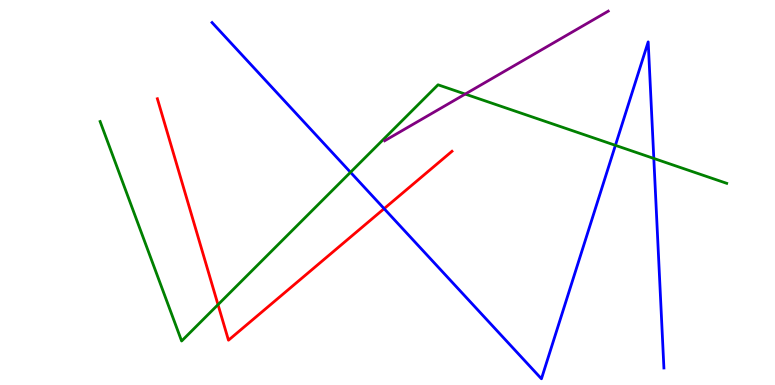[{'lines': ['blue', 'red'], 'intersections': [{'x': 4.96, 'y': 4.58}]}, {'lines': ['green', 'red'], 'intersections': [{'x': 2.81, 'y': 2.09}]}, {'lines': ['purple', 'red'], 'intersections': []}, {'lines': ['blue', 'green'], 'intersections': [{'x': 4.52, 'y': 5.53}, {'x': 7.94, 'y': 6.23}, {'x': 8.44, 'y': 5.88}]}, {'lines': ['blue', 'purple'], 'intersections': []}, {'lines': ['green', 'purple'], 'intersections': [{'x': 6.0, 'y': 7.56}]}]